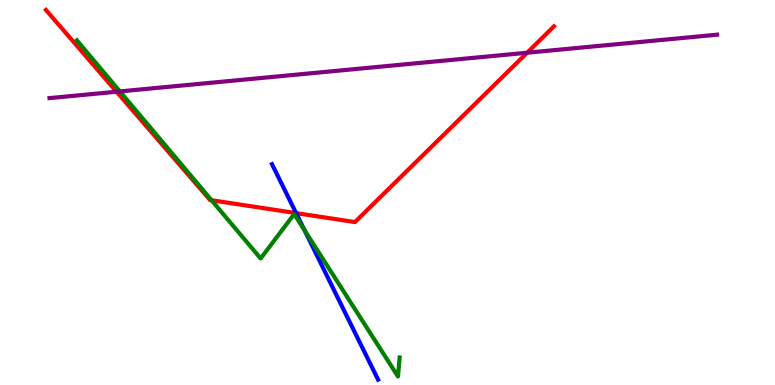[{'lines': ['blue', 'red'], 'intersections': [{'x': 3.82, 'y': 4.46}]}, {'lines': ['green', 'red'], 'intersections': [{'x': 2.73, 'y': 4.8}]}, {'lines': ['purple', 'red'], 'intersections': [{'x': 1.5, 'y': 7.62}, {'x': 6.8, 'y': 8.63}]}, {'lines': ['blue', 'green'], 'intersections': [{'x': 3.93, 'y': 4.02}]}, {'lines': ['blue', 'purple'], 'intersections': []}, {'lines': ['green', 'purple'], 'intersections': [{'x': 1.55, 'y': 7.63}]}]